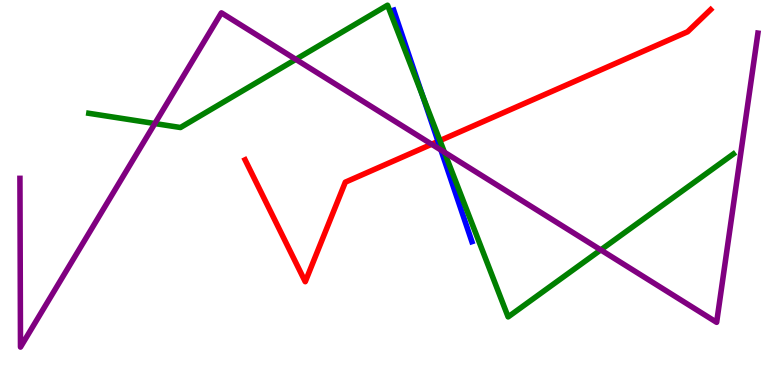[{'lines': ['blue', 'red'], 'intersections': [{'x': 5.65, 'y': 6.33}]}, {'lines': ['green', 'red'], 'intersections': [{'x': 5.68, 'y': 6.35}]}, {'lines': ['purple', 'red'], 'intersections': [{'x': 5.57, 'y': 6.25}]}, {'lines': ['blue', 'green'], 'intersections': [{'x': 5.46, 'y': 7.5}]}, {'lines': ['blue', 'purple'], 'intersections': [{'x': 5.69, 'y': 6.1}]}, {'lines': ['green', 'purple'], 'intersections': [{'x': 2.0, 'y': 6.79}, {'x': 3.82, 'y': 8.46}, {'x': 5.73, 'y': 6.05}, {'x': 7.75, 'y': 3.51}]}]